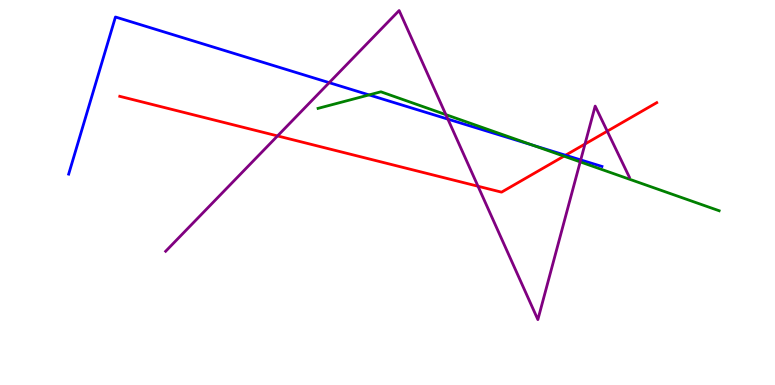[{'lines': ['blue', 'red'], 'intersections': [{'x': 7.3, 'y': 5.97}]}, {'lines': ['green', 'red'], 'intersections': [{'x': 7.28, 'y': 5.94}]}, {'lines': ['purple', 'red'], 'intersections': [{'x': 3.58, 'y': 6.47}, {'x': 6.17, 'y': 5.16}, {'x': 7.55, 'y': 6.26}, {'x': 7.84, 'y': 6.59}]}, {'lines': ['blue', 'green'], 'intersections': [{'x': 4.76, 'y': 7.53}, {'x': 6.87, 'y': 6.23}]}, {'lines': ['blue', 'purple'], 'intersections': [{'x': 4.25, 'y': 7.85}, {'x': 5.78, 'y': 6.91}, {'x': 7.49, 'y': 5.85}]}, {'lines': ['green', 'purple'], 'intersections': [{'x': 5.75, 'y': 7.02}, {'x': 7.49, 'y': 5.8}]}]